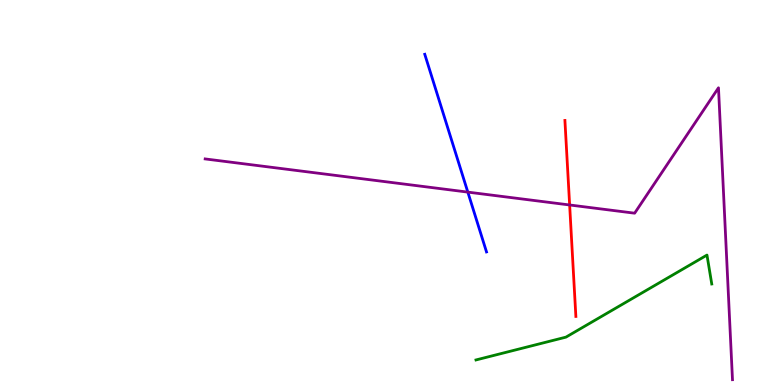[{'lines': ['blue', 'red'], 'intersections': []}, {'lines': ['green', 'red'], 'intersections': []}, {'lines': ['purple', 'red'], 'intersections': [{'x': 7.35, 'y': 4.68}]}, {'lines': ['blue', 'green'], 'intersections': []}, {'lines': ['blue', 'purple'], 'intersections': [{'x': 6.04, 'y': 5.01}]}, {'lines': ['green', 'purple'], 'intersections': []}]